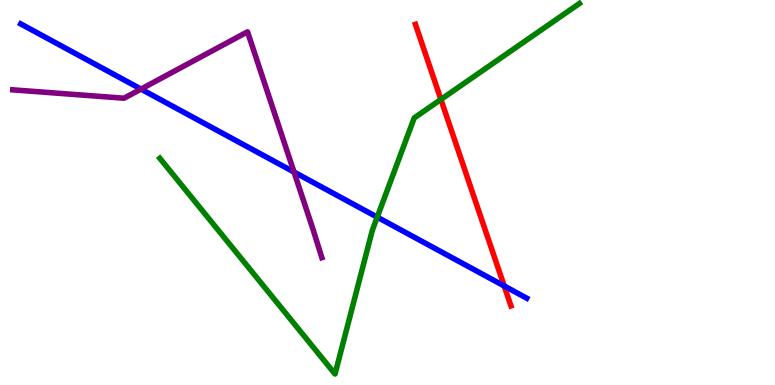[{'lines': ['blue', 'red'], 'intersections': [{'x': 6.51, 'y': 2.57}]}, {'lines': ['green', 'red'], 'intersections': [{'x': 5.69, 'y': 7.42}]}, {'lines': ['purple', 'red'], 'intersections': []}, {'lines': ['blue', 'green'], 'intersections': [{'x': 4.87, 'y': 4.36}]}, {'lines': ['blue', 'purple'], 'intersections': [{'x': 1.82, 'y': 7.69}, {'x': 3.79, 'y': 5.53}]}, {'lines': ['green', 'purple'], 'intersections': []}]